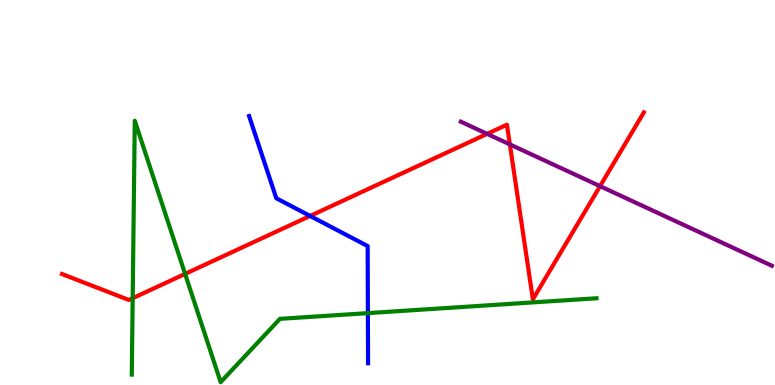[{'lines': ['blue', 'red'], 'intersections': [{'x': 4.0, 'y': 4.39}]}, {'lines': ['green', 'red'], 'intersections': [{'x': 1.71, 'y': 2.25}, {'x': 2.39, 'y': 2.89}]}, {'lines': ['purple', 'red'], 'intersections': [{'x': 6.29, 'y': 6.52}, {'x': 6.58, 'y': 6.25}, {'x': 7.74, 'y': 5.16}]}, {'lines': ['blue', 'green'], 'intersections': [{'x': 4.75, 'y': 1.87}]}, {'lines': ['blue', 'purple'], 'intersections': []}, {'lines': ['green', 'purple'], 'intersections': []}]